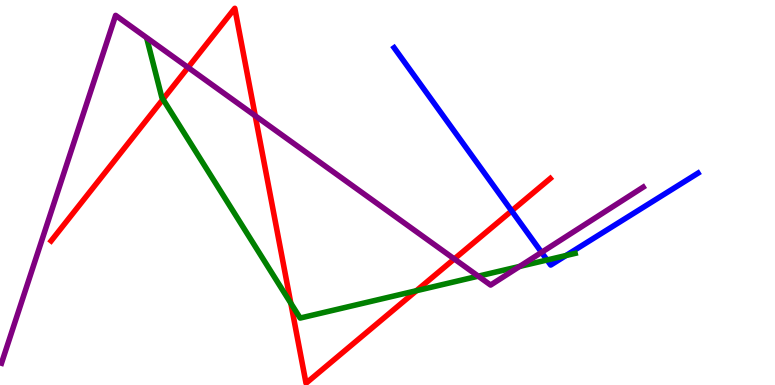[{'lines': ['blue', 'red'], 'intersections': [{'x': 6.6, 'y': 4.52}]}, {'lines': ['green', 'red'], 'intersections': [{'x': 2.1, 'y': 7.42}, {'x': 3.75, 'y': 2.12}, {'x': 5.37, 'y': 2.45}]}, {'lines': ['purple', 'red'], 'intersections': [{'x': 2.43, 'y': 8.25}, {'x': 3.29, 'y': 6.99}, {'x': 5.86, 'y': 3.27}]}, {'lines': ['blue', 'green'], 'intersections': [{'x': 7.06, 'y': 3.25}, {'x': 7.3, 'y': 3.36}]}, {'lines': ['blue', 'purple'], 'intersections': [{'x': 6.99, 'y': 3.45}]}, {'lines': ['green', 'purple'], 'intersections': [{'x': 6.17, 'y': 2.83}, {'x': 6.7, 'y': 3.08}]}]